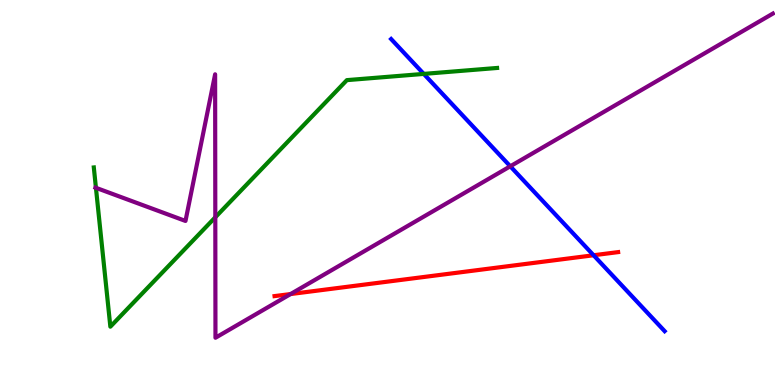[{'lines': ['blue', 'red'], 'intersections': [{'x': 7.66, 'y': 3.37}]}, {'lines': ['green', 'red'], 'intersections': []}, {'lines': ['purple', 'red'], 'intersections': [{'x': 3.75, 'y': 2.36}]}, {'lines': ['blue', 'green'], 'intersections': [{'x': 5.47, 'y': 8.08}]}, {'lines': ['blue', 'purple'], 'intersections': [{'x': 6.58, 'y': 5.68}]}, {'lines': ['green', 'purple'], 'intersections': [{'x': 1.24, 'y': 5.12}, {'x': 2.78, 'y': 4.36}]}]